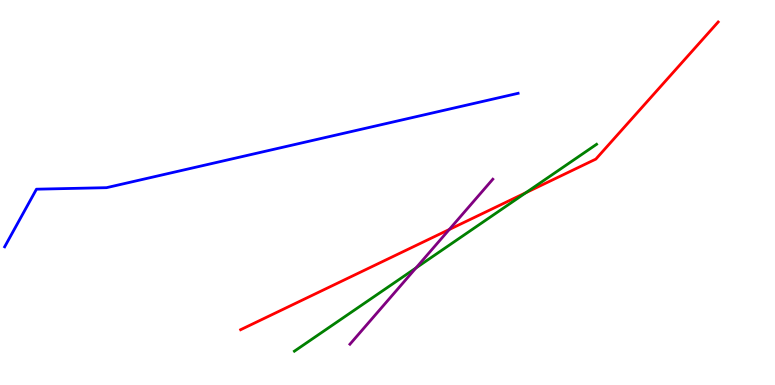[{'lines': ['blue', 'red'], 'intersections': []}, {'lines': ['green', 'red'], 'intersections': [{'x': 6.79, 'y': 4.99}]}, {'lines': ['purple', 'red'], 'intersections': [{'x': 5.8, 'y': 4.04}]}, {'lines': ['blue', 'green'], 'intersections': []}, {'lines': ['blue', 'purple'], 'intersections': []}, {'lines': ['green', 'purple'], 'intersections': [{'x': 5.37, 'y': 3.04}]}]